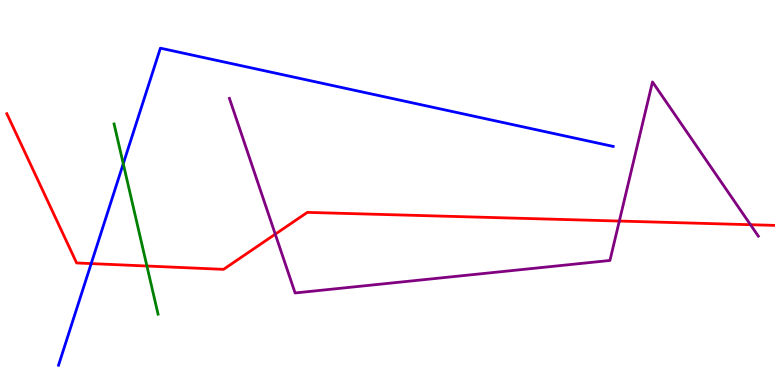[{'lines': ['blue', 'red'], 'intersections': [{'x': 1.18, 'y': 3.15}]}, {'lines': ['green', 'red'], 'intersections': [{'x': 1.9, 'y': 3.09}]}, {'lines': ['purple', 'red'], 'intersections': [{'x': 3.55, 'y': 3.92}, {'x': 7.99, 'y': 4.26}, {'x': 9.68, 'y': 4.16}]}, {'lines': ['blue', 'green'], 'intersections': [{'x': 1.59, 'y': 5.75}]}, {'lines': ['blue', 'purple'], 'intersections': []}, {'lines': ['green', 'purple'], 'intersections': []}]